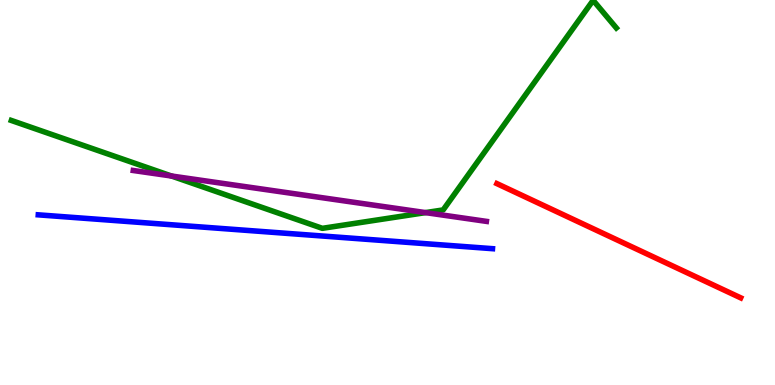[{'lines': ['blue', 'red'], 'intersections': []}, {'lines': ['green', 'red'], 'intersections': []}, {'lines': ['purple', 'red'], 'intersections': []}, {'lines': ['blue', 'green'], 'intersections': []}, {'lines': ['blue', 'purple'], 'intersections': []}, {'lines': ['green', 'purple'], 'intersections': [{'x': 2.21, 'y': 5.43}, {'x': 5.49, 'y': 4.48}]}]